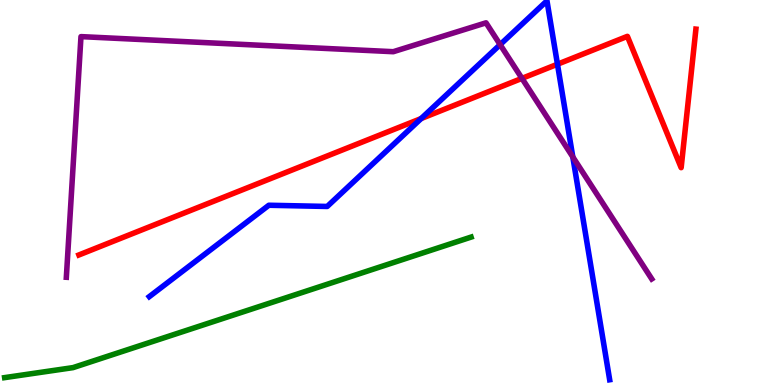[{'lines': ['blue', 'red'], 'intersections': [{'x': 5.43, 'y': 6.92}, {'x': 7.19, 'y': 8.33}]}, {'lines': ['green', 'red'], 'intersections': []}, {'lines': ['purple', 'red'], 'intersections': [{'x': 6.73, 'y': 7.96}]}, {'lines': ['blue', 'green'], 'intersections': []}, {'lines': ['blue', 'purple'], 'intersections': [{'x': 6.45, 'y': 8.84}, {'x': 7.39, 'y': 5.92}]}, {'lines': ['green', 'purple'], 'intersections': []}]